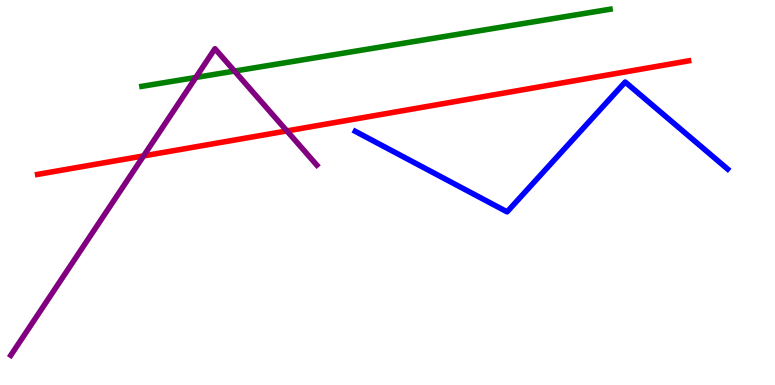[{'lines': ['blue', 'red'], 'intersections': []}, {'lines': ['green', 'red'], 'intersections': []}, {'lines': ['purple', 'red'], 'intersections': [{'x': 1.85, 'y': 5.95}, {'x': 3.7, 'y': 6.6}]}, {'lines': ['blue', 'green'], 'intersections': []}, {'lines': ['blue', 'purple'], 'intersections': []}, {'lines': ['green', 'purple'], 'intersections': [{'x': 2.53, 'y': 7.99}, {'x': 3.03, 'y': 8.15}]}]